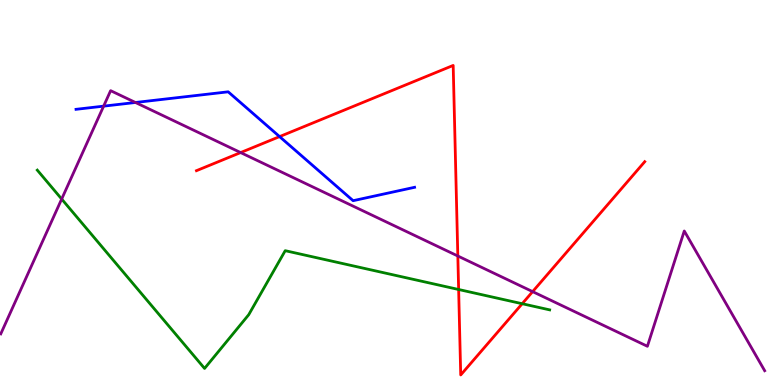[{'lines': ['blue', 'red'], 'intersections': [{'x': 3.61, 'y': 6.45}]}, {'lines': ['green', 'red'], 'intersections': [{'x': 5.92, 'y': 2.48}, {'x': 6.74, 'y': 2.11}]}, {'lines': ['purple', 'red'], 'intersections': [{'x': 3.1, 'y': 6.04}, {'x': 5.91, 'y': 3.35}, {'x': 6.87, 'y': 2.43}]}, {'lines': ['blue', 'green'], 'intersections': []}, {'lines': ['blue', 'purple'], 'intersections': [{'x': 1.34, 'y': 7.24}, {'x': 1.75, 'y': 7.34}]}, {'lines': ['green', 'purple'], 'intersections': [{'x': 0.796, 'y': 4.83}]}]